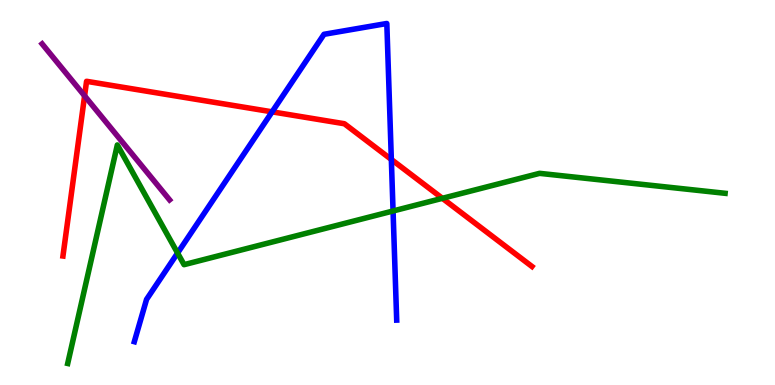[{'lines': ['blue', 'red'], 'intersections': [{'x': 3.51, 'y': 7.1}, {'x': 5.05, 'y': 5.86}]}, {'lines': ['green', 'red'], 'intersections': [{'x': 5.71, 'y': 4.85}]}, {'lines': ['purple', 'red'], 'intersections': [{'x': 1.09, 'y': 7.51}]}, {'lines': ['blue', 'green'], 'intersections': [{'x': 2.29, 'y': 3.43}, {'x': 5.07, 'y': 4.52}]}, {'lines': ['blue', 'purple'], 'intersections': []}, {'lines': ['green', 'purple'], 'intersections': []}]